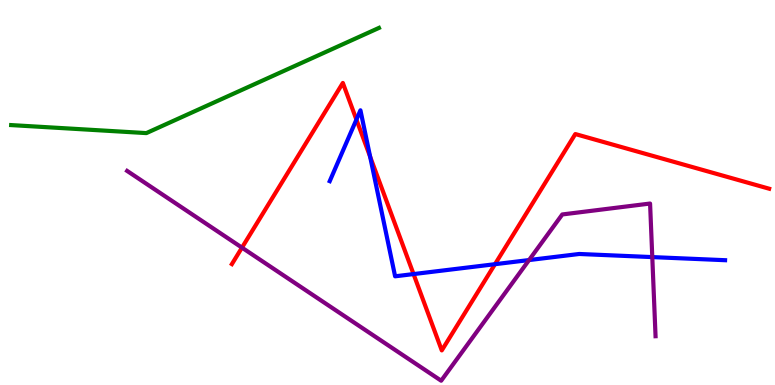[{'lines': ['blue', 'red'], 'intersections': [{'x': 4.6, 'y': 6.89}, {'x': 4.78, 'y': 5.93}, {'x': 5.34, 'y': 2.88}, {'x': 6.39, 'y': 3.14}]}, {'lines': ['green', 'red'], 'intersections': []}, {'lines': ['purple', 'red'], 'intersections': [{'x': 3.12, 'y': 3.57}]}, {'lines': ['blue', 'green'], 'intersections': []}, {'lines': ['blue', 'purple'], 'intersections': [{'x': 6.83, 'y': 3.25}, {'x': 8.42, 'y': 3.32}]}, {'lines': ['green', 'purple'], 'intersections': []}]